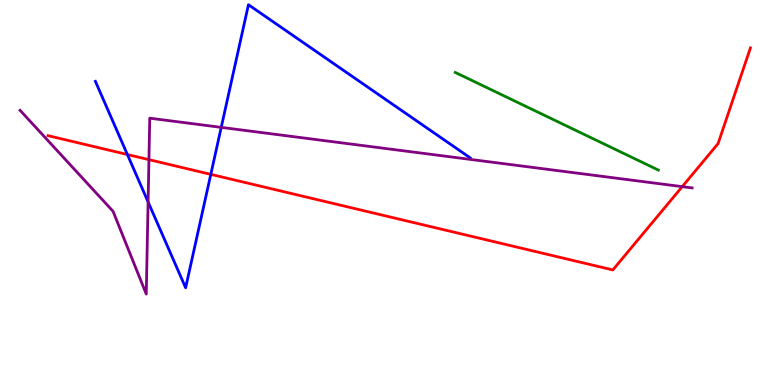[{'lines': ['blue', 'red'], 'intersections': [{'x': 1.64, 'y': 5.99}, {'x': 2.72, 'y': 5.47}]}, {'lines': ['green', 'red'], 'intersections': []}, {'lines': ['purple', 'red'], 'intersections': [{'x': 1.92, 'y': 5.85}, {'x': 8.8, 'y': 5.15}]}, {'lines': ['blue', 'green'], 'intersections': []}, {'lines': ['blue', 'purple'], 'intersections': [{'x': 1.91, 'y': 4.76}, {'x': 2.85, 'y': 6.69}]}, {'lines': ['green', 'purple'], 'intersections': []}]